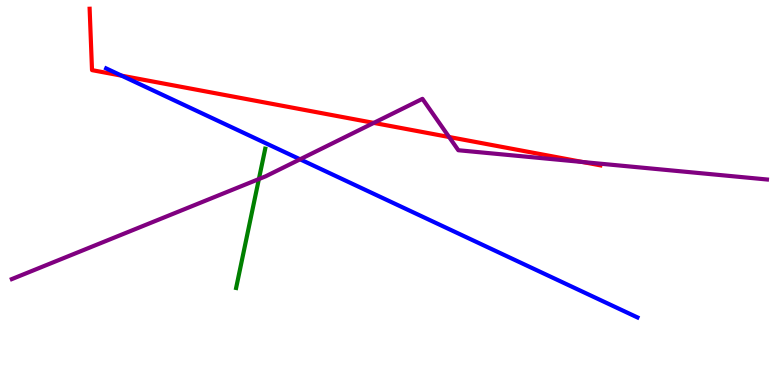[{'lines': ['blue', 'red'], 'intersections': [{'x': 1.57, 'y': 8.03}]}, {'lines': ['green', 'red'], 'intersections': []}, {'lines': ['purple', 'red'], 'intersections': [{'x': 4.82, 'y': 6.81}, {'x': 5.79, 'y': 6.44}, {'x': 7.52, 'y': 5.79}]}, {'lines': ['blue', 'green'], 'intersections': []}, {'lines': ['blue', 'purple'], 'intersections': [{'x': 3.87, 'y': 5.86}]}, {'lines': ['green', 'purple'], 'intersections': [{'x': 3.34, 'y': 5.35}]}]